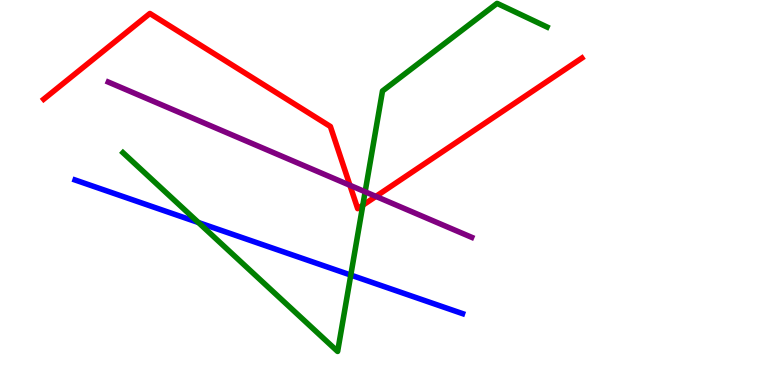[{'lines': ['blue', 'red'], 'intersections': []}, {'lines': ['green', 'red'], 'intersections': [{'x': 4.68, 'y': 4.67}]}, {'lines': ['purple', 'red'], 'intersections': [{'x': 4.52, 'y': 5.19}, {'x': 4.85, 'y': 4.9}]}, {'lines': ['blue', 'green'], 'intersections': [{'x': 2.56, 'y': 4.22}, {'x': 4.53, 'y': 2.86}]}, {'lines': ['blue', 'purple'], 'intersections': []}, {'lines': ['green', 'purple'], 'intersections': [{'x': 4.71, 'y': 5.02}]}]